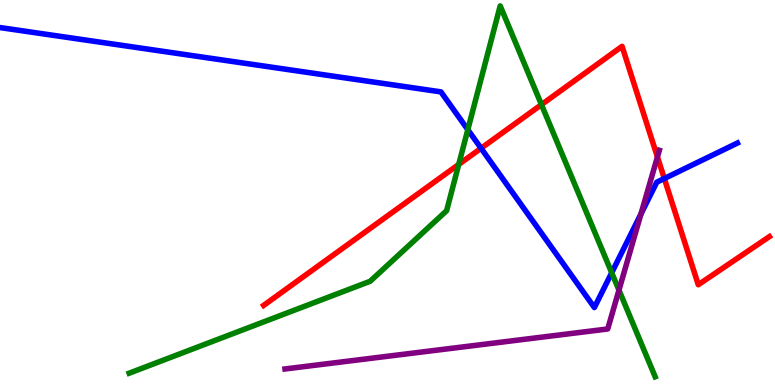[{'lines': ['blue', 'red'], 'intersections': [{'x': 6.21, 'y': 6.15}, {'x': 8.57, 'y': 5.36}]}, {'lines': ['green', 'red'], 'intersections': [{'x': 5.92, 'y': 5.73}, {'x': 6.99, 'y': 7.28}]}, {'lines': ['purple', 'red'], 'intersections': [{'x': 8.48, 'y': 5.92}]}, {'lines': ['blue', 'green'], 'intersections': [{'x': 6.04, 'y': 6.63}, {'x': 7.89, 'y': 2.92}]}, {'lines': ['blue', 'purple'], 'intersections': [{'x': 8.27, 'y': 4.44}]}, {'lines': ['green', 'purple'], 'intersections': [{'x': 7.99, 'y': 2.46}]}]